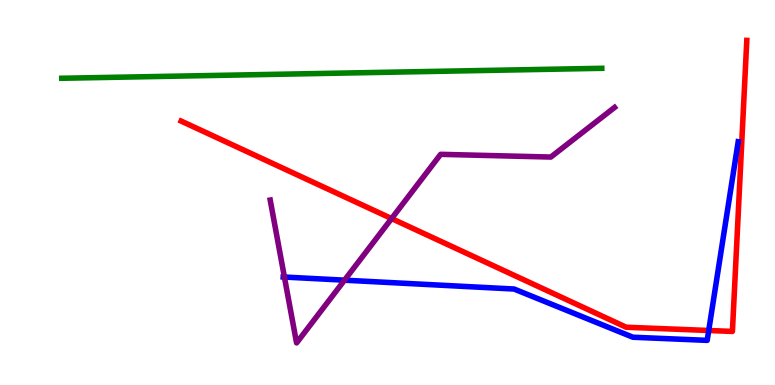[{'lines': ['blue', 'red'], 'intersections': [{'x': 9.14, 'y': 1.42}]}, {'lines': ['green', 'red'], 'intersections': []}, {'lines': ['purple', 'red'], 'intersections': [{'x': 5.05, 'y': 4.32}]}, {'lines': ['blue', 'green'], 'intersections': []}, {'lines': ['blue', 'purple'], 'intersections': [{'x': 3.67, 'y': 2.8}, {'x': 4.45, 'y': 2.72}]}, {'lines': ['green', 'purple'], 'intersections': []}]